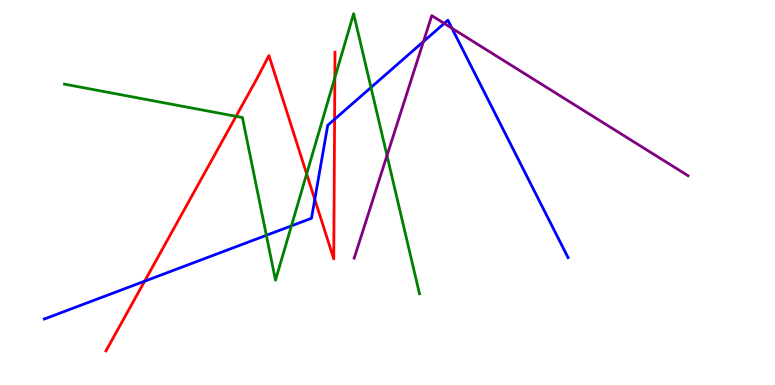[{'lines': ['blue', 'red'], 'intersections': [{'x': 1.87, 'y': 2.7}, {'x': 4.06, 'y': 4.82}, {'x': 4.32, 'y': 6.9}]}, {'lines': ['green', 'red'], 'intersections': [{'x': 3.05, 'y': 6.98}, {'x': 3.96, 'y': 5.48}, {'x': 4.32, 'y': 7.98}]}, {'lines': ['purple', 'red'], 'intersections': []}, {'lines': ['blue', 'green'], 'intersections': [{'x': 3.44, 'y': 3.89}, {'x': 3.76, 'y': 4.13}, {'x': 4.79, 'y': 7.73}]}, {'lines': ['blue', 'purple'], 'intersections': [{'x': 5.46, 'y': 8.92}, {'x': 5.73, 'y': 9.39}, {'x': 5.83, 'y': 9.27}]}, {'lines': ['green', 'purple'], 'intersections': [{'x': 4.99, 'y': 5.96}]}]